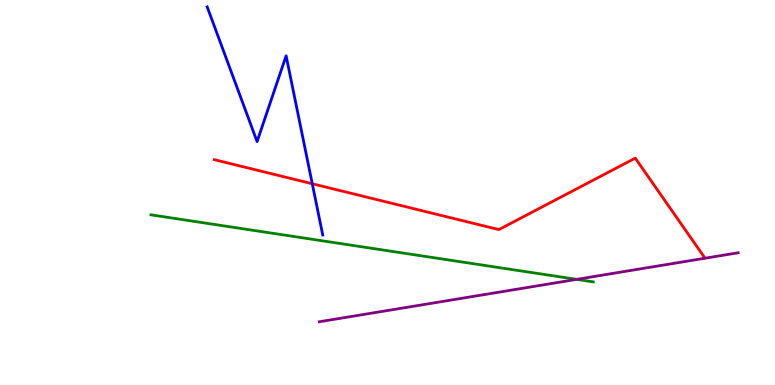[{'lines': ['blue', 'red'], 'intersections': [{'x': 4.03, 'y': 5.23}]}, {'lines': ['green', 'red'], 'intersections': []}, {'lines': ['purple', 'red'], 'intersections': []}, {'lines': ['blue', 'green'], 'intersections': []}, {'lines': ['blue', 'purple'], 'intersections': []}, {'lines': ['green', 'purple'], 'intersections': [{'x': 7.44, 'y': 2.74}]}]